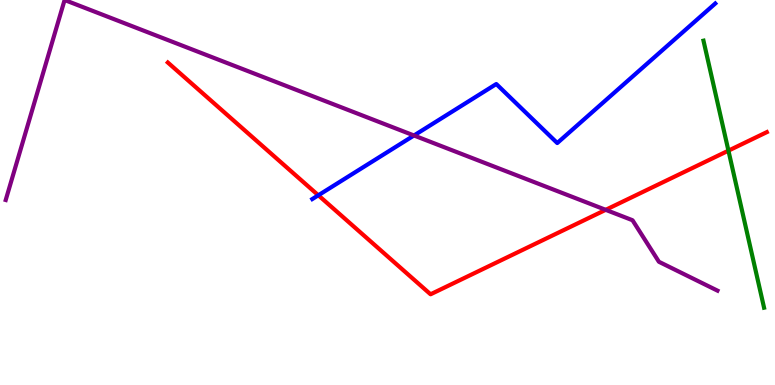[{'lines': ['blue', 'red'], 'intersections': [{'x': 4.11, 'y': 4.93}]}, {'lines': ['green', 'red'], 'intersections': [{'x': 9.4, 'y': 6.09}]}, {'lines': ['purple', 'red'], 'intersections': [{'x': 7.82, 'y': 4.55}]}, {'lines': ['blue', 'green'], 'intersections': []}, {'lines': ['blue', 'purple'], 'intersections': [{'x': 5.34, 'y': 6.48}]}, {'lines': ['green', 'purple'], 'intersections': []}]